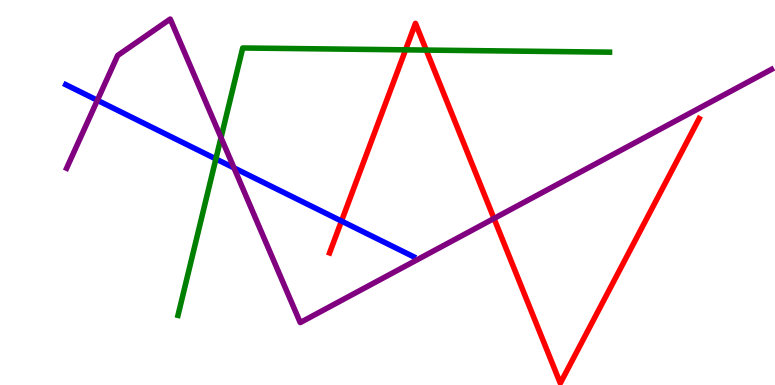[{'lines': ['blue', 'red'], 'intersections': [{'x': 4.41, 'y': 4.26}]}, {'lines': ['green', 'red'], 'intersections': [{'x': 5.23, 'y': 8.71}, {'x': 5.5, 'y': 8.7}]}, {'lines': ['purple', 'red'], 'intersections': [{'x': 6.37, 'y': 4.33}]}, {'lines': ['blue', 'green'], 'intersections': [{'x': 2.79, 'y': 5.87}]}, {'lines': ['blue', 'purple'], 'intersections': [{'x': 1.26, 'y': 7.4}, {'x': 3.02, 'y': 5.64}]}, {'lines': ['green', 'purple'], 'intersections': [{'x': 2.85, 'y': 6.43}]}]